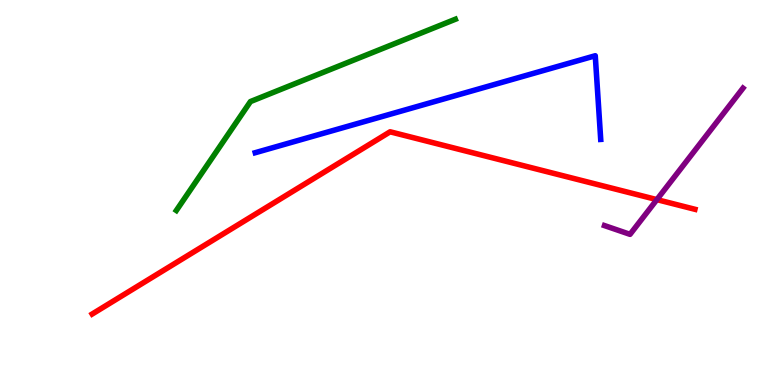[{'lines': ['blue', 'red'], 'intersections': []}, {'lines': ['green', 'red'], 'intersections': []}, {'lines': ['purple', 'red'], 'intersections': [{'x': 8.48, 'y': 4.82}]}, {'lines': ['blue', 'green'], 'intersections': []}, {'lines': ['blue', 'purple'], 'intersections': []}, {'lines': ['green', 'purple'], 'intersections': []}]